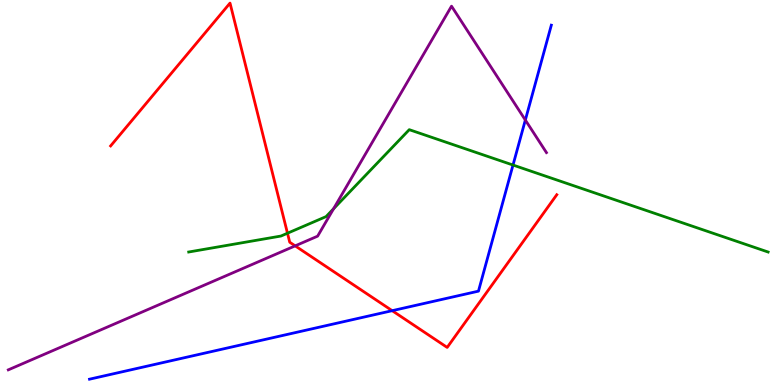[{'lines': ['blue', 'red'], 'intersections': [{'x': 5.06, 'y': 1.93}]}, {'lines': ['green', 'red'], 'intersections': [{'x': 3.71, 'y': 3.94}]}, {'lines': ['purple', 'red'], 'intersections': [{'x': 3.81, 'y': 3.61}]}, {'lines': ['blue', 'green'], 'intersections': [{'x': 6.62, 'y': 5.71}]}, {'lines': ['blue', 'purple'], 'intersections': [{'x': 6.78, 'y': 6.88}]}, {'lines': ['green', 'purple'], 'intersections': [{'x': 4.3, 'y': 4.58}]}]